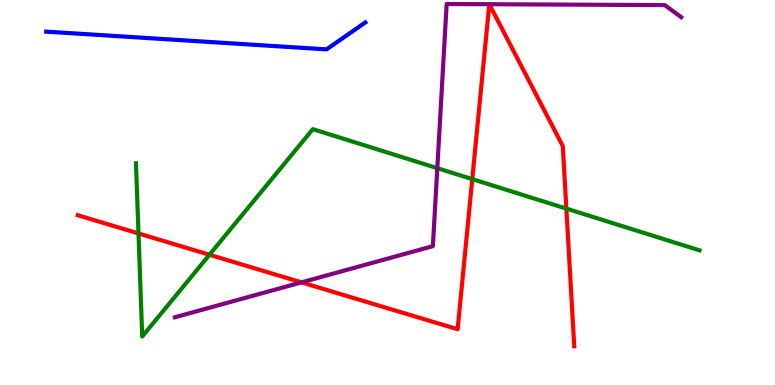[{'lines': ['blue', 'red'], 'intersections': []}, {'lines': ['green', 'red'], 'intersections': [{'x': 1.79, 'y': 3.94}, {'x': 2.7, 'y': 3.38}, {'x': 6.09, 'y': 5.35}, {'x': 7.31, 'y': 4.58}]}, {'lines': ['purple', 'red'], 'intersections': [{'x': 3.89, 'y': 2.67}, {'x': 6.31, 'y': 9.89}, {'x': 6.31, 'y': 9.89}]}, {'lines': ['blue', 'green'], 'intersections': []}, {'lines': ['blue', 'purple'], 'intersections': []}, {'lines': ['green', 'purple'], 'intersections': [{'x': 5.64, 'y': 5.63}]}]